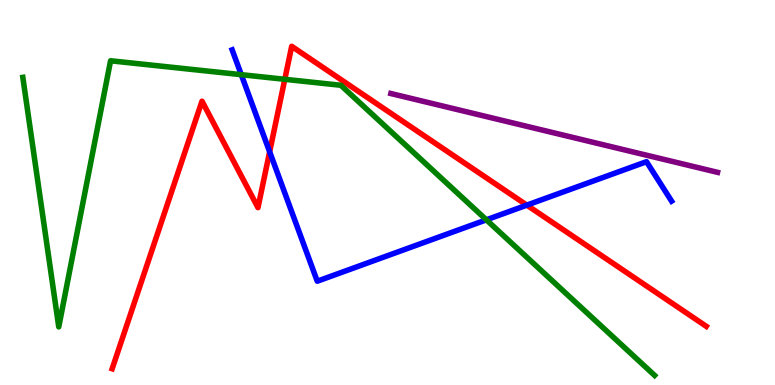[{'lines': ['blue', 'red'], 'intersections': [{'x': 3.48, 'y': 6.06}, {'x': 6.8, 'y': 4.67}]}, {'lines': ['green', 'red'], 'intersections': [{'x': 3.67, 'y': 7.94}]}, {'lines': ['purple', 'red'], 'intersections': []}, {'lines': ['blue', 'green'], 'intersections': [{'x': 3.11, 'y': 8.06}, {'x': 6.28, 'y': 4.29}]}, {'lines': ['blue', 'purple'], 'intersections': []}, {'lines': ['green', 'purple'], 'intersections': []}]